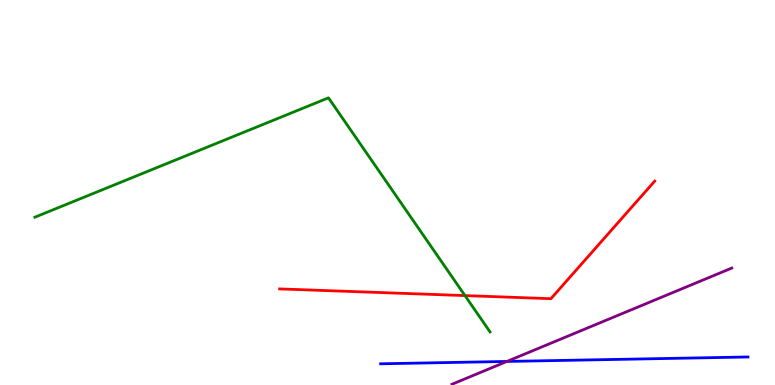[{'lines': ['blue', 'red'], 'intersections': []}, {'lines': ['green', 'red'], 'intersections': [{'x': 6.0, 'y': 2.32}]}, {'lines': ['purple', 'red'], 'intersections': []}, {'lines': ['blue', 'green'], 'intersections': []}, {'lines': ['blue', 'purple'], 'intersections': [{'x': 6.54, 'y': 0.612}]}, {'lines': ['green', 'purple'], 'intersections': []}]